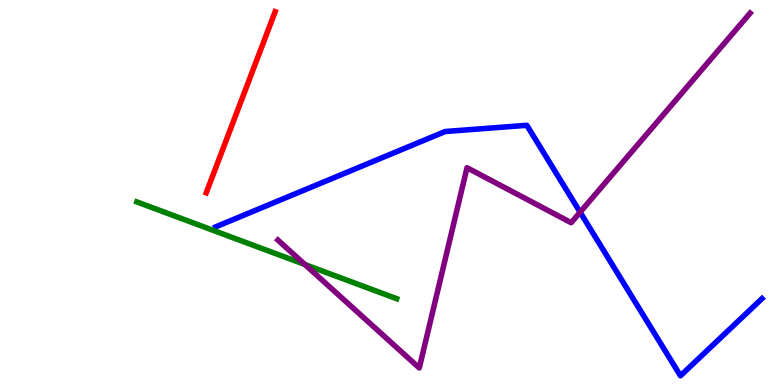[{'lines': ['blue', 'red'], 'intersections': []}, {'lines': ['green', 'red'], 'intersections': []}, {'lines': ['purple', 'red'], 'intersections': []}, {'lines': ['blue', 'green'], 'intersections': []}, {'lines': ['blue', 'purple'], 'intersections': [{'x': 7.49, 'y': 4.49}]}, {'lines': ['green', 'purple'], 'intersections': [{'x': 3.93, 'y': 3.13}]}]